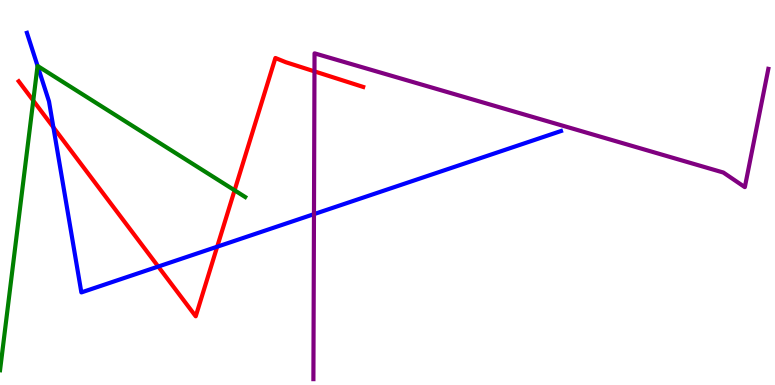[{'lines': ['blue', 'red'], 'intersections': [{'x': 0.689, 'y': 6.69}, {'x': 2.04, 'y': 3.08}, {'x': 2.8, 'y': 3.59}]}, {'lines': ['green', 'red'], 'intersections': [{'x': 0.429, 'y': 7.39}, {'x': 3.03, 'y': 5.06}]}, {'lines': ['purple', 'red'], 'intersections': [{'x': 4.06, 'y': 8.15}]}, {'lines': ['blue', 'green'], 'intersections': [{'x': 0.485, 'y': 8.29}]}, {'lines': ['blue', 'purple'], 'intersections': [{'x': 4.05, 'y': 4.44}]}, {'lines': ['green', 'purple'], 'intersections': []}]